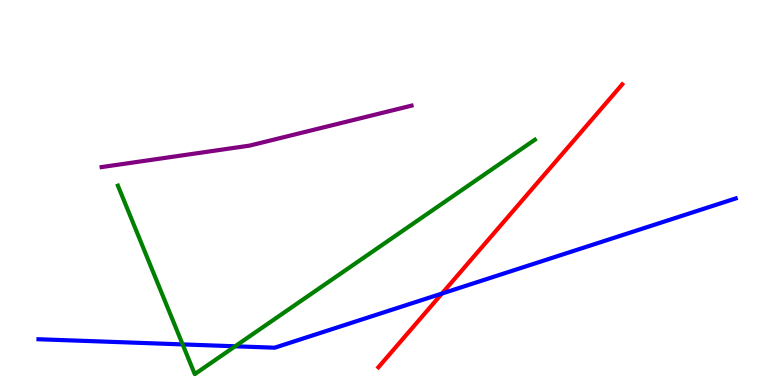[{'lines': ['blue', 'red'], 'intersections': [{'x': 5.7, 'y': 2.38}]}, {'lines': ['green', 'red'], 'intersections': []}, {'lines': ['purple', 'red'], 'intersections': []}, {'lines': ['blue', 'green'], 'intersections': [{'x': 2.36, 'y': 1.05}, {'x': 3.03, 'y': 1.01}]}, {'lines': ['blue', 'purple'], 'intersections': []}, {'lines': ['green', 'purple'], 'intersections': []}]